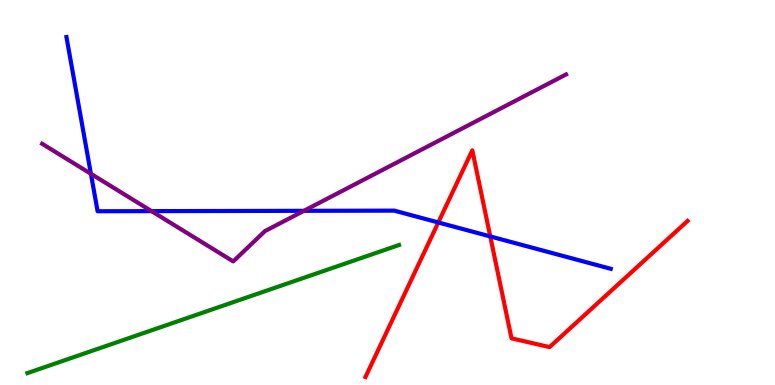[{'lines': ['blue', 'red'], 'intersections': [{'x': 5.66, 'y': 4.22}, {'x': 6.33, 'y': 3.86}]}, {'lines': ['green', 'red'], 'intersections': []}, {'lines': ['purple', 'red'], 'intersections': []}, {'lines': ['blue', 'green'], 'intersections': []}, {'lines': ['blue', 'purple'], 'intersections': [{'x': 1.17, 'y': 5.49}, {'x': 1.96, 'y': 4.52}, {'x': 3.92, 'y': 4.52}]}, {'lines': ['green', 'purple'], 'intersections': []}]